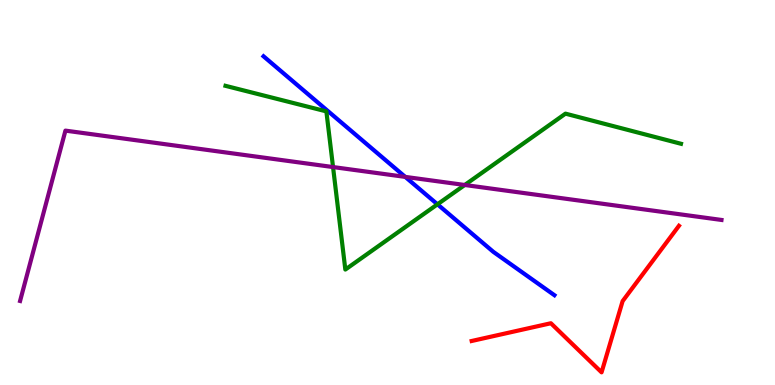[{'lines': ['blue', 'red'], 'intersections': []}, {'lines': ['green', 'red'], 'intersections': []}, {'lines': ['purple', 'red'], 'intersections': []}, {'lines': ['blue', 'green'], 'intersections': [{'x': 5.64, 'y': 4.69}]}, {'lines': ['blue', 'purple'], 'intersections': [{'x': 5.23, 'y': 5.41}]}, {'lines': ['green', 'purple'], 'intersections': [{'x': 4.3, 'y': 5.66}, {'x': 6.0, 'y': 5.2}]}]